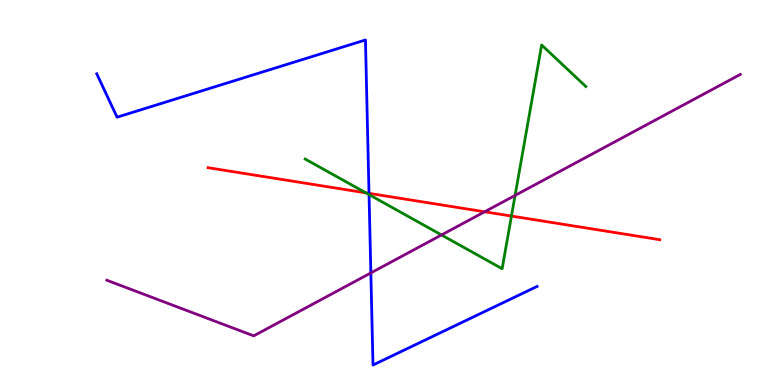[{'lines': ['blue', 'red'], 'intersections': [{'x': 4.76, 'y': 4.98}]}, {'lines': ['green', 'red'], 'intersections': [{'x': 4.72, 'y': 4.99}, {'x': 6.6, 'y': 4.39}]}, {'lines': ['purple', 'red'], 'intersections': [{'x': 6.25, 'y': 4.5}]}, {'lines': ['blue', 'green'], 'intersections': [{'x': 4.76, 'y': 4.95}]}, {'lines': ['blue', 'purple'], 'intersections': [{'x': 4.79, 'y': 2.91}]}, {'lines': ['green', 'purple'], 'intersections': [{'x': 5.7, 'y': 3.9}, {'x': 6.65, 'y': 4.92}]}]